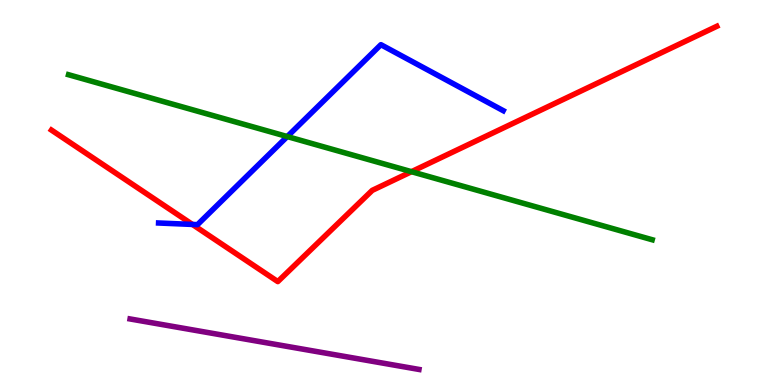[{'lines': ['blue', 'red'], 'intersections': [{'x': 2.48, 'y': 4.17}]}, {'lines': ['green', 'red'], 'intersections': [{'x': 5.31, 'y': 5.54}]}, {'lines': ['purple', 'red'], 'intersections': []}, {'lines': ['blue', 'green'], 'intersections': [{'x': 3.71, 'y': 6.45}]}, {'lines': ['blue', 'purple'], 'intersections': []}, {'lines': ['green', 'purple'], 'intersections': []}]